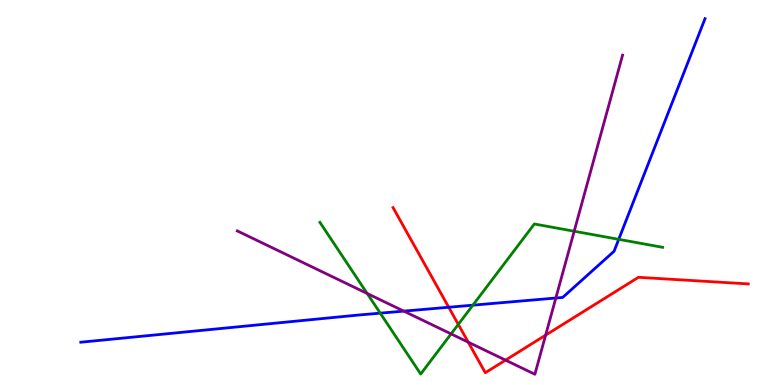[{'lines': ['blue', 'red'], 'intersections': [{'x': 5.79, 'y': 2.02}]}, {'lines': ['green', 'red'], 'intersections': [{'x': 5.91, 'y': 1.57}]}, {'lines': ['purple', 'red'], 'intersections': [{'x': 6.04, 'y': 1.11}, {'x': 6.52, 'y': 0.646}, {'x': 7.04, 'y': 1.29}]}, {'lines': ['blue', 'green'], 'intersections': [{'x': 4.91, 'y': 1.87}, {'x': 6.1, 'y': 2.07}, {'x': 7.98, 'y': 3.78}]}, {'lines': ['blue', 'purple'], 'intersections': [{'x': 5.21, 'y': 1.92}, {'x': 7.17, 'y': 2.26}]}, {'lines': ['green', 'purple'], 'intersections': [{'x': 4.74, 'y': 2.38}, {'x': 5.82, 'y': 1.33}, {'x': 7.41, 'y': 3.99}]}]